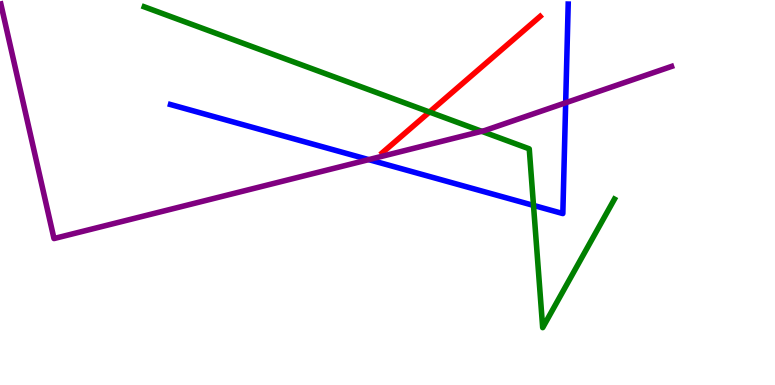[{'lines': ['blue', 'red'], 'intersections': []}, {'lines': ['green', 'red'], 'intersections': [{'x': 5.54, 'y': 7.09}]}, {'lines': ['purple', 'red'], 'intersections': []}, {'lines': ['blue', 'green'], 'intersections': [{'x': 6.88, 'y': 4.66}]}, {'lines': ['blue', 'purple'], 'intersections': [{'x': 4.76, 'y': 5.85}, {'x': 7.3, 'y': 7.33}]}, {'lines': ['green', 'purple'], 'intersections': [{'x': 6.22, 'y': 6.59}]}]